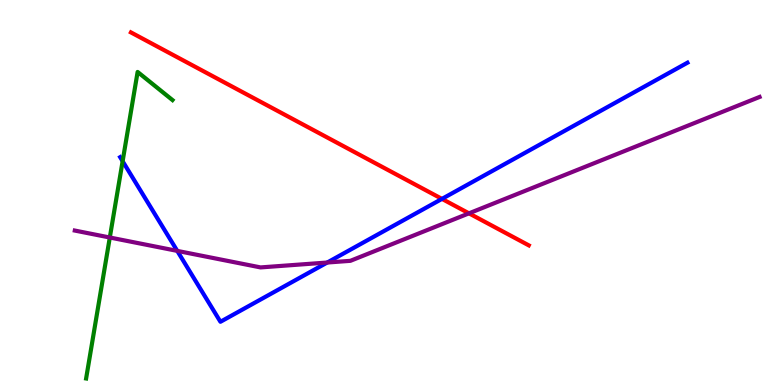[{'lines': ['blue', 'red'], 'intersections': [{'x': 5.7, 'y': 4.83}]}, {'lines': ['green', 'red'], 'intersections': []}, {'lines': ['purple', 'red'], 'intersections': [{'x': 6.05, 'y': 4.46}]}, {'lines': ['blue', 'green'], 'intersections': [{'x': 1.58, 'y': 5.81}]}, {'lines': ['blue', 'purple'], 'intersections': [{'x': 2.29, 'y': 3.48}, {'x': 4.22, 'y': 3.18}]}, {'lines': ['green', 'purple'], 'intersections': [{'x': 1.42, 'y': 3.83}]}]